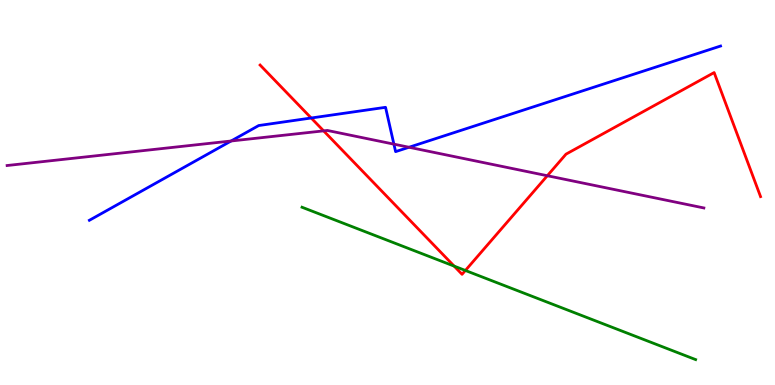[{'lines': ['blue', 'red'], 'intersections': [{'x': 4.02, 'y': 6.94}]}, {'lines': ['green', 'red'], 'intersections': [{'x': 5.86, 'y': 3.09}, {'x': 6.0, 'y': 2.97}]}, {'lines': ['purple', 'red'], 'intersections': [{'x': 4.18, 'y': 6.6}, {'x': 7.06, 'y': 5.44}]}, {'lines': ['blue', 'green'], 'intersections': []}, {'lines': ['blue', 'purple'], 'intersections': [{'x': 2.98, 'y': 6.34}, {'x': 5.08, 'y': 6.26}, {'x': 5.28, 'y': 6.18}]}, {'lines': ['green', 'purple'], 'intersections': []}]